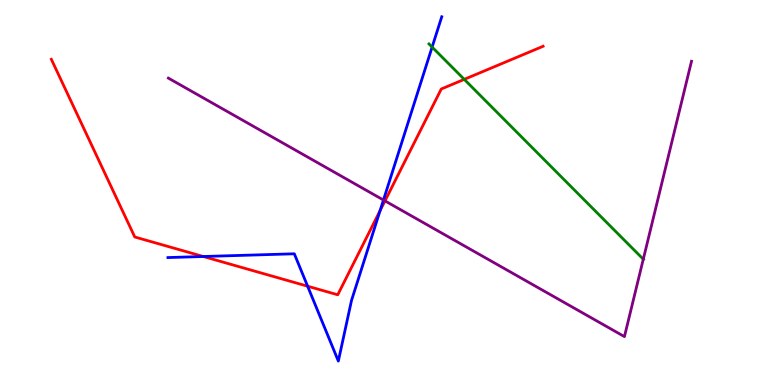[{'lines': ['blue', 'red'], 'intersections': [{'x': 2.62, 'y': 3.34}, {'x': 3.97, 'y': 2.57}, {'x': 4.9, 'y': 4.53}]}, {'lines': ['green', 'red'], 'intersections': [{'x': 5.99, 'y': 7.94}]}, {'lines': ['purple', 'red'], 'intersections': [{'x': 4.97, 'y': 4.78}]}, {'lines': ['blue', 'green'], 'intersections': [{'x': 5.58, 'y': 8.78}]}, {'lines': ['blue', 'purple'], 'intersections': [{'x': 4.95, 'y': 4.8}]}, {'lines': ['green', 'purple'], 'intersections': [{'x': 8.3, 'y': 3.27}]}]